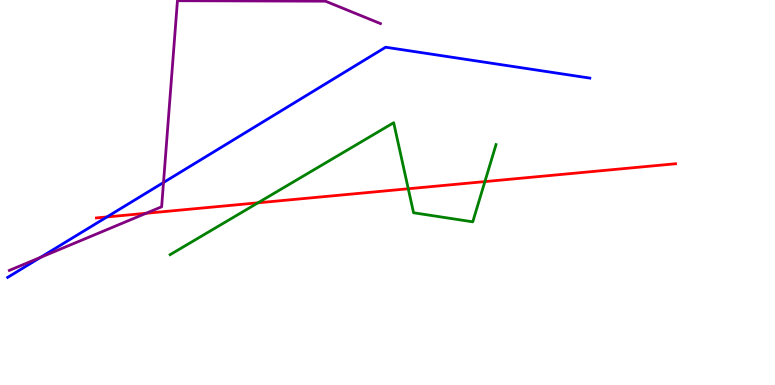[{'lines': ['blue', 'red'], 'intersections': [{'x': 1.38, 'y': 4.37}]}, {'lines': ['green', 'red'], 'intersections': [{'x': 3.33, 'y': 4.73}, {'x': 5.27, 'y': 5.1}, {'x': 6.26, 'y': 5.28}]}, {'lines': ['purple', 'red'], 'intersections': [{'x': 1.88, 'y': 4.46}]}, {'lines': ['blue', 'green'], 'intersections': []}, {'lines': ['blue', 'purple'], 'intersections': [{'x': 0.523, 'y': 3.31}, {'x': 2.11, 'y': 5.26}]}, {'lines': ['green', 'purple'], 'intersections': []}]